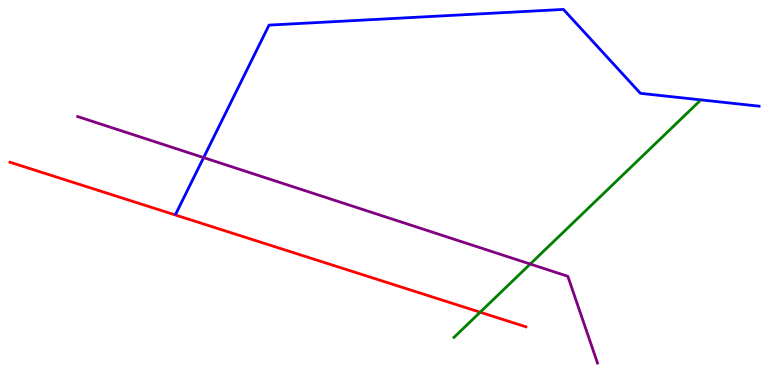[{'lines': ['blue', 'red'], 'intersections': []}, {'lines': ['green', 'red'], 'intersections': [{'x': 6.2, 'y': 1.89}]}, {'lines': ['purple', 'red'], 'intersections': []}, {'lines': ['blue', 'green'], 'intersections': []}, {'lines': ['blue', 'purple'], 'intersections': [{'x': 2.63, 'y': 5.91}]}, {'lines': ['green', 'purple'], 'intersections': [{'x': 6.84, 'y': 3.14}]}]